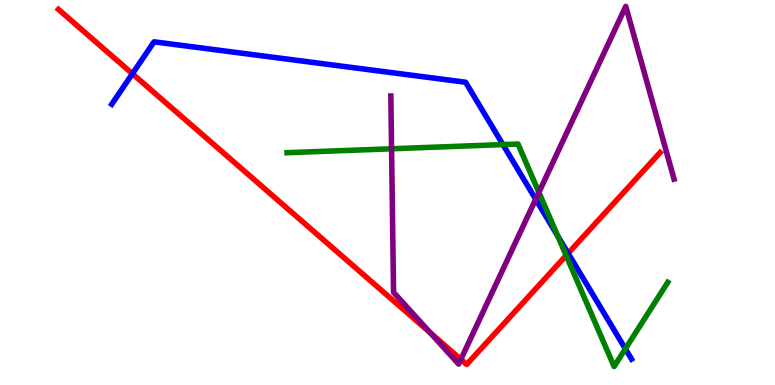[{'lines': ['blue', 'red'], 'intersections': [{'x': 1.71, 'y': 8.08}, {'x': 7.33, 'y': 3.42}]}, {'lines': ['green', 'red'], 'intersections': [{'x': 7.31, 'y': 3.36}]}, {'lines': ['purple', 'red'], 'intersections': [{'x': 5.55, 'y': 1.36}, {'x': 5.95, 'y': 0.665}]}, {'lines': ['blue', 'green'], 'intersections': [{'x': 6.49, 'y': 6.24}, {'x': 7.2, 'y': 3.87}, {'x': 8.07, 'y': 0.94}]}, {'lines': ['blue', 'purple'], 'intersections': [{'x': 6.91, 'y': 4.83}]}, {'lines': ['green', 'purple'], 'intersections': [{'x': 5.05, 'y': 6.14}, {'x': 6.95, 'y': 5.0}]}]